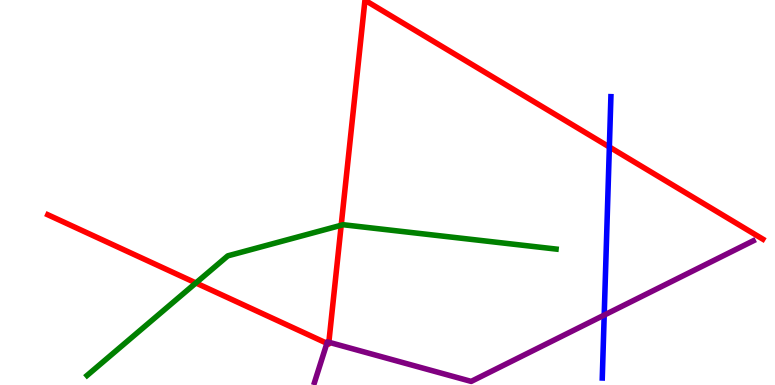[{'lines': ['blue', 'red'], 'intersections': [{'x': 7.86, 'y': 6.18}]}, {'lines': ['green', 'red'], 'intersections': [{'x': 2.53, 'y': 2.65}, {'x': 4.4, 'y': 4.15}]}, {'lines': ['purple', 'red'], 'intersections': [{'x': 4.22, 'y': 1.08}, {'x': 4.24, 'y': 1.11}]}, {'lines': ['blue', 'green'], 'intersections': []}, {'lines': ['blue', 'purple'], 'intersections': [{'x': 7.8, 'y': 1.82}]}, {'lines': ['green', 'purple'], 'intersections': []}]